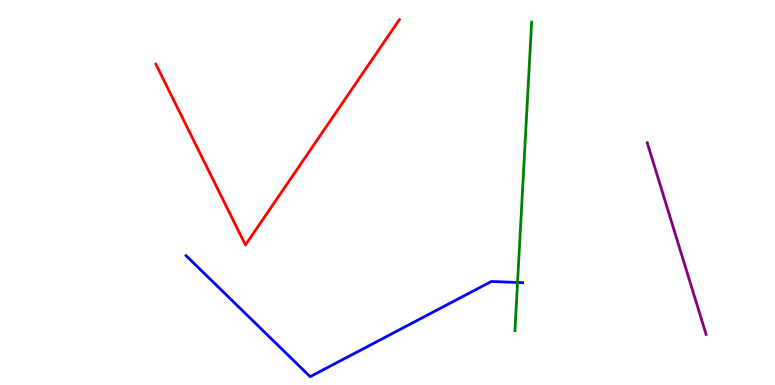[{'lines': ['blue', 'red'], 'intersections': []}, {'lines': ['green', 'red'], 'intersections': []}, {'lines': ['purple', 'red'], 'intersections': []}, {'lines': ['blue', 'green'], 'intersections': [{'x': 6.68, 'y': 2.66}]}, {'lines': ['blue', 'purple'], 'intersections': []}, {'lines': ['green', 'purple'], 'intersections': []}]